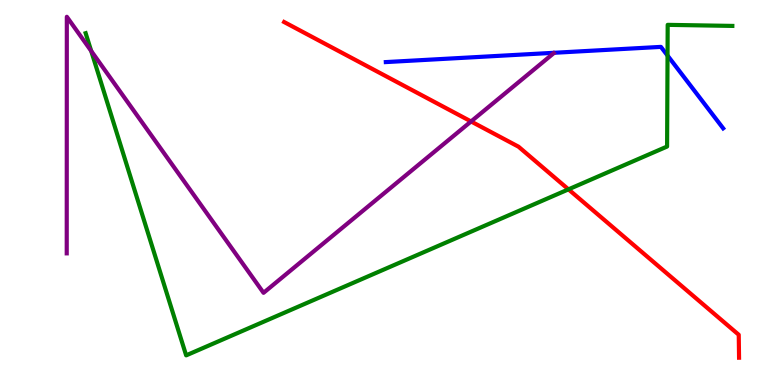[{'lines': ['blue', 'red'], 'intersections': []}, {'lines': ['green', 'red'], 'intersections': [{'x': 7.34, 'y': 5.08}]}, {'lines': ['purple', 'red'], 'intersections': [{'x': 6.08, 'y': 6.85}]}, {'lines': ['blue', 'green'], 'intersections': [{'x': 8.61, 'y': 8.56}]}, {'lines': ['blue', 'purple'], 'intersections': []}, {'lines': ['green', 'purple'], 'intersections': [{'x': 1.18, 'y': 8.68}]}]